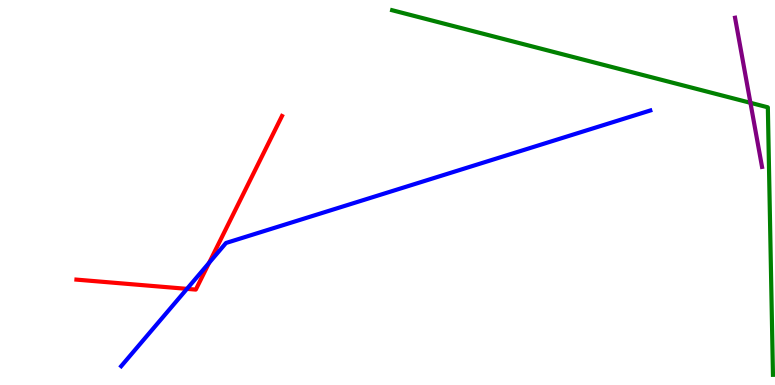[{'lines': ['blue', 'red'], 'intersections': [{'x': 2.41, 'y': 2.5}, {'x': 2.7, 'y': 3.17}]}, {'lines': ['green', 'red'], 'intersections': []}, {'lines': ['purple', 'red'], 'intersections': []}, {'lines': ['blue', 'green'], 'intersections': []}, {'lines': ['blue', 'purple'], 'intersections': []}, {'lines': ['green', 'purple'], 'intersections': [{'x': 9.68, 'y': 7.33}]}]